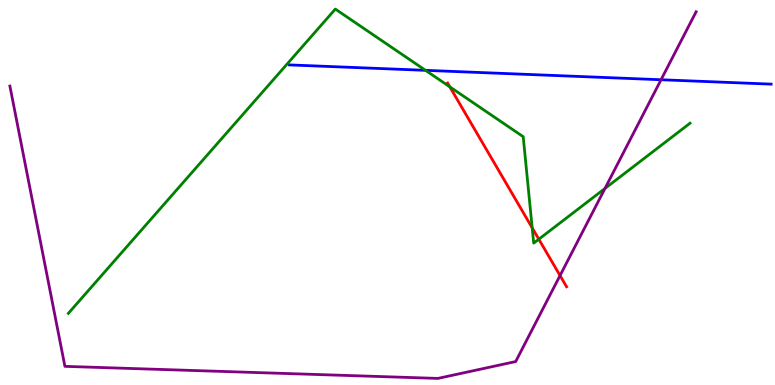[{'lines': ['blue', 'red'], 'intersections': []}, {'lines': ['green', 'red'], 'intersections': [{'x': 5.8, 'y': 7.74}, {'x': 6.87, 'y': 4.08}, {'x': 6.95, 'y': 3.79}]}, {'lines': ['purple', 'red'], 'intersections': [{'x': 7.23, 'y': 2.84}]}, {'lines': ['blue', 'green'], 'intersections': [{'x': 5.49, 'y': 8.17}]}, {'lines': ['blue', 'purple'], 'intersections': [{'x': 8.53, 'y': 7.93}]}, {'lines': ['green', 'purple'], 'intersections': [{'x': 7.81, 'y': 5.1}]}]